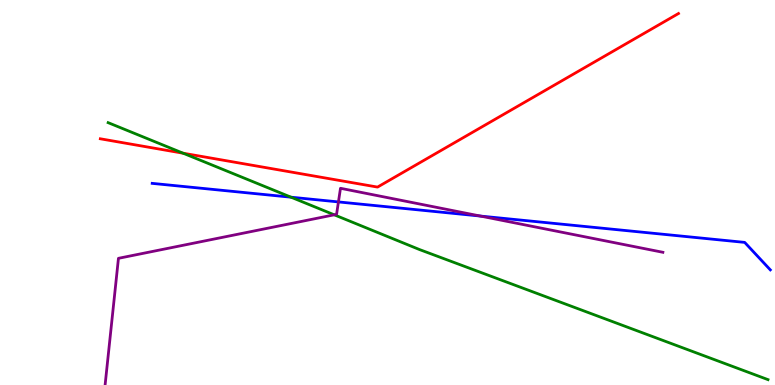[{'lines': ['blue', 'red'], 'intersections': []}, {'lines': ['green', 'red'], 'intersections': [{'x': 2.36, 'y': 6.02}]}, {'lines': ['purple', 'red'], 'intersections': []}, {'lines': ['blue', 'green'], 'intersections': [{'x': 3.76, 'y': 4.88}]}, {'lines': ['blue', 'purple'], 'intersections': [{'x': 4.37, 'y': 4.76}, {'x': 6.2, 'y': 4.39}]}, {'lines': ['green', 'purple'], 'intersections': [{'x': 4.31, 'y': 4.42}]}]